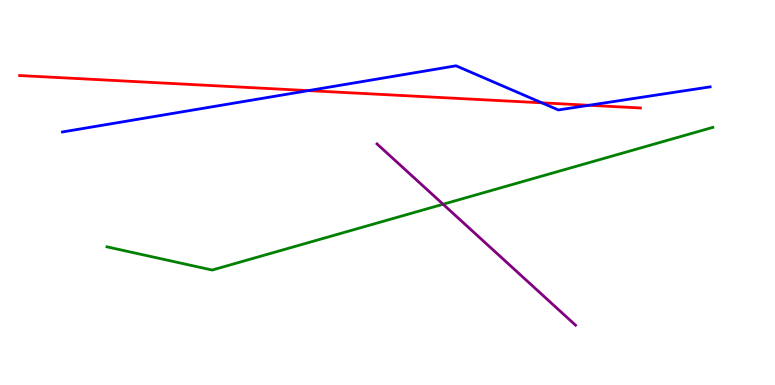[{'lines': ['blue', 'red'], 'intersections': [{'x': 3.98, 'y': 7.65}, {'x': 6.99, 'y': 7.33}, {'x': 7.6, 'y': 7.27}]}, {'lines': ['green', 'red'], 'intersections': []}, {'lines': ['purple', 'red'], 'intersections': []}, {'lines': ['blue', 'green'], 'intersections': []}, {'lines': ['blue', 'purple'], 'intersections': []}, {'lines': ['green', 'purple'], 'intersections': [{'x': 5.72, 'y': 4.69}]}]